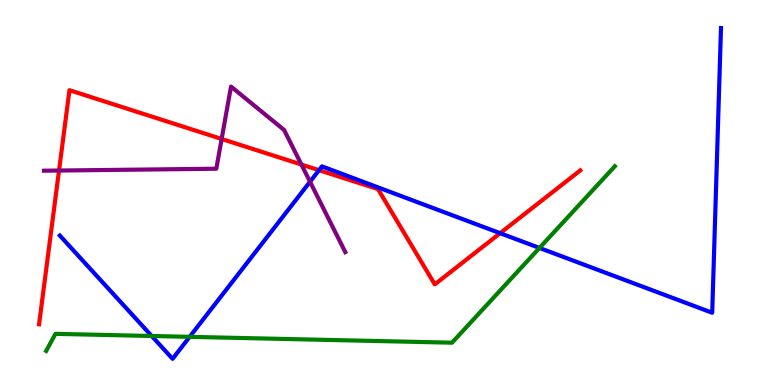[{'lines': ['blue', 'red'], 'intersections': [{'x': 4.12, 'y': 5.58}, {'x': 6.45, 'y': 3.94}]}, {'lines': ['green', 'red'], 'intersections': []}, {'lines': ['purple', 'red'], 'intersections': [{'x': 0.762, 'y': 5.57}, {'x': 2.86, 'y': 6.39}, {'x': 3.89, 'y': 5.73}]}, {'lines': ['blue', 'green'], 'intersections': [{'x': 1.96, 'y': 1.27}, {'x': 2.45, 'y': 1.25}, {'x': 6.96, 'y': 3.56}]}, {'lines': ['blue', 'purple'], 'intersections': [{'x': 4.0, 'y': 5.28}]}, {'lines': ['green', 'purple'], 'intersections': []}]